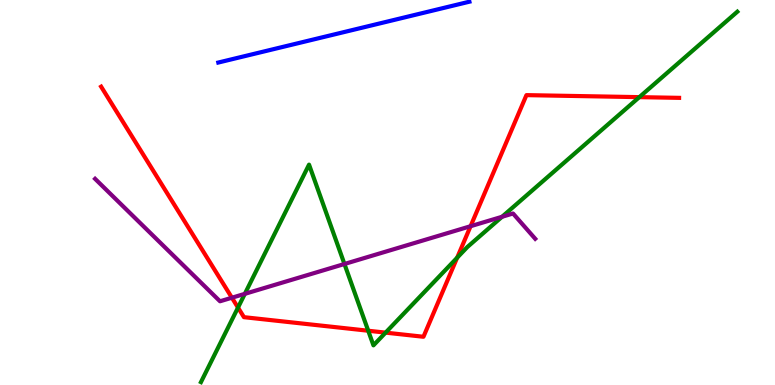[{'lines': ['blue', 'red'], 'intersections': []}, {'lines': ['green', 'red'], 'intersections': [{'x': 3.07, 'y': 2.01}, {'x': 4.75, 'y': 1.41}, {'x': 4.98, 'y': 1.36}, {'x': 5.9, 'y': 3.31}, {'x': 8.25, 'y': 7.48}]}, {'lines': ['purple', 'red'], 'intersections': [{'x': 2.99, 'y': 2.27}, {'x': 6.07, 'y': 4.12}]}, {'lines': ['blue', 'green'], 'intersections': []}, {'lines': ['blue', 'purple'], 'intersections': []}, {'lines': ['green', 'purple'], 'intersections': [{'x': 3.16, 'y': 2.37}, {'x': 4.44, 'y': 3.14}, {'x': 6.48, 'y': 4.37}]}]